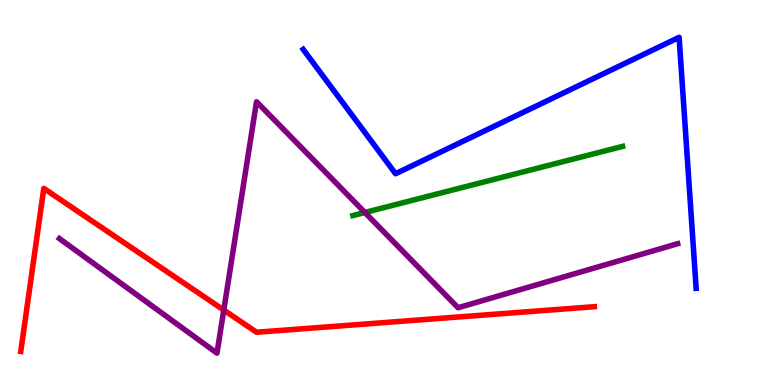[{'lines': ['blue', 'red'], 'intersections': []}, {'lines': ['green', 'red'], 'intersections': []}, {'lines': ['purple', 'red'], 'intersections': [{'x': 2.89, 'y': 1.95}]}, {'lines': ['blue', 'green'], 'intersections': []}, {'lines': ['blue', 'purple'], 'intersections': []}, {'lines': ['green', 'purple'], 'intersections': [{'x': 4.71, 'y': 4.48}]}]